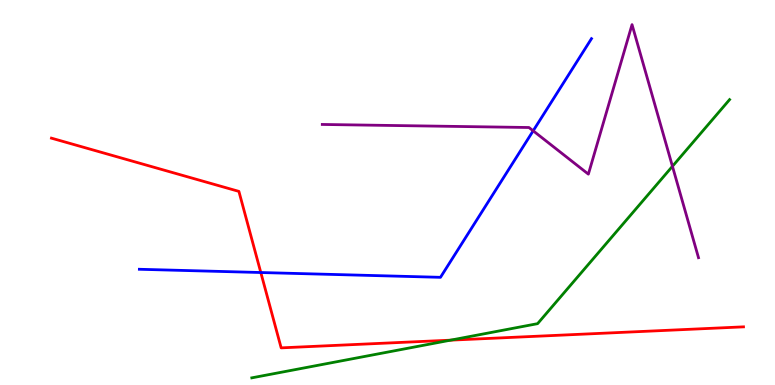[{'lines': ['blue', 'red'], 'intersections': [{'x': 3.37, 'y': 2.92}]}, {'lines': ['green', 'red'], 'intersections': [{'x': 5.81, 'y': 1.16}]}, {'lines': ['purple', 'red'], 'intersections': []}, {'lines': ['blue', 'green'], 'intersections': []}, {'lines': ['blue', 'purple'], 'intersections': [{'x': 6.88, 'y': 6.6}]}, {'lines': ['green', 'purple'], 'intersections': [{'x': 8.68, 'y': 5.68}]}]